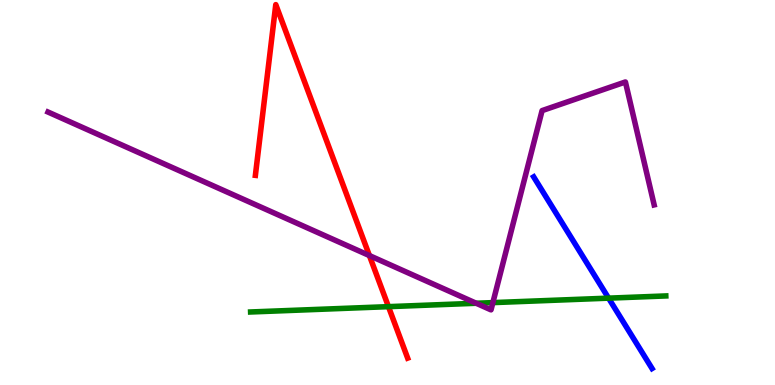[{'lines': ['blue', 'red'], 'intersections': []}, {'lines': ['green', 'red'], 'intersections': [{'x': 5.01, 'y': 2.04}]}, {'lines': ['purple', 'red'], 'intersections': [{'x': 4.77, 'y': 3.36}]}, {'lines': ['blue', 'green'], 'intersections': [{'x': 7.85, 'y': 2.26}]}, {'lines': ['blue', 'purple'], 'intersections': []}, {'lines': ['green', 'purple'], 'intersections': [{'x': 6.14, 'y': 2.12}, {'x': 6.36, 'y': 2.14}]}]